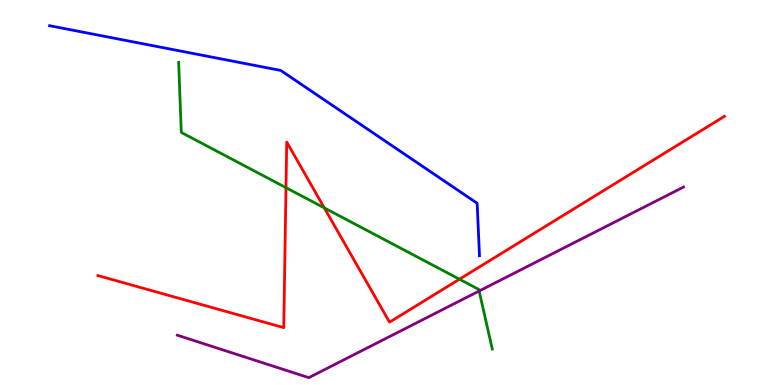[{'lines': ['blue', 'red'], 'intersections': []}, {'lines': ['green', 'red'], 'intersections': [{'x': 3.69, 'y': 5.13}, {'x': 4.18, 'y': 4.6}, {'x': 5.93, 'y': 2.75}]}, {'lines': ['purple', 'red'], 'intersections': []}, {'lines': ['blue', 'green'], 'intersections': []}, {'lines': ['blue', 'purple'], 'intersections': []}, {'lines': ['green', 'purple'], 'intersections': [{'x': 6.18, 'y': 2.44}]}]